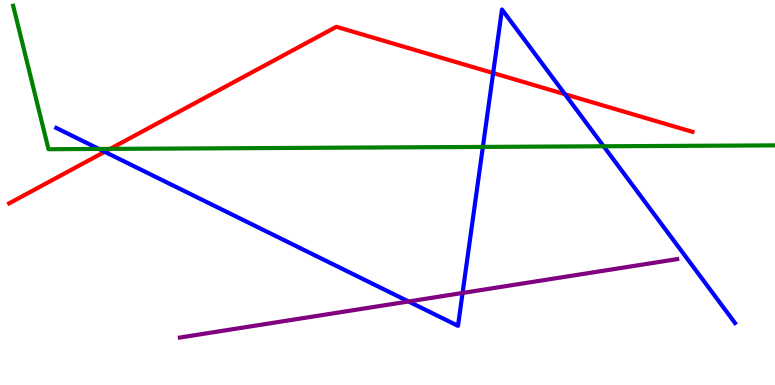[{'lines': ['blue', 'red'], 'intersections': [{'x': 1.35, 'y': 6.06}, {'x': 6.36, 'y': 8.1}, {'x': 7.29, 'y': 7.55}]}, {'lines': ['green', 'red'], 'intersections': [{'x': 1.42, 'y': 6.13}]}, {'lines': ['purple', 'red'], 'intersections': []}, {'lines': ['blue', 'green'], 'intersections': [{'x': 1.28, 'y': 6.13}, {'x': 6.23, 'y': 6.18}, {'x': 7.79, 'y': 6.2}]}, {'lines': ['blue', 'purple'], 'intersections': [{'x': 5.27, 'y': 2.17}, {'x': 5.97, 'y': 2.39}]}, {'lines': ['green', 'purple'], 'intersections': []}]